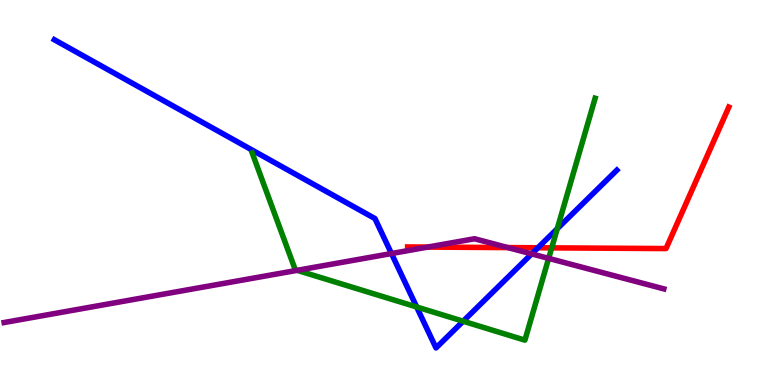[{'lines': ['blue', 'red'], 'intersections': [{'x': 6.94, 'y': 3.56}]}, {'lines': ['green', 'red'], 'intersections': [{'x': 7.12, 'y': 3.56}]}, {'lines': ['purple', 'red'], 'intersections': [{'x': 5.52, 'y': 3.58}, {'x': 6.55, 'y': 3.57}]}, {'lines': ['blue', 'green'], 'intersections': [{'x': 5.38, 'y': 2.03}, {'x': 5.98, 'y': 1.66}, {'x': 7.19, 'y': 4.06}]}, {'lines': ['blue', 'purple'], 'intersections': [{'x': 5.05, 'y': 3.41}, {'x': 6.86, 'y': 3.41}]}, {'lines': ['green', 'purple'], 'intersections': [{'x': 3.83, 'y': 2.98}, {'x': 7.08, 'y': 3.29}]}]